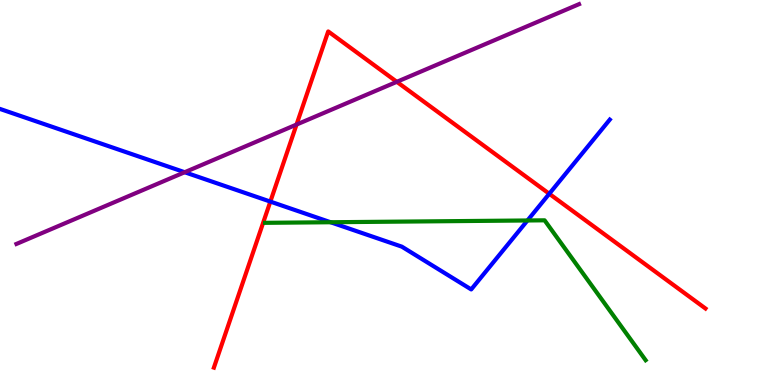[{'lines': ['blue', 'red'], 'intersections': [{'x': 3.49, 'y': 4.76}, {'x': 7.09, 'y': 4.97}]}, {'lines': ['green', 'red'], 'intersections': []}, {'lines': ['purple', 'red'], 'intersections': [{'x': 3.83, 'y': 6.76}, {'x': 5.12, 'y': 7.87}]}, {'lines': ['blue', 'green'], 'intersections': [{'x': 4.27, 'y': 4.23}, {'x': 6.81, 'y': 4.27}]}, {'lines': ['blue', 'purple'], 'intersections': [{'x': 2.38, 'y': 5.53}]}, {'lines': ['green', 'purple'], 'intersections': []}]